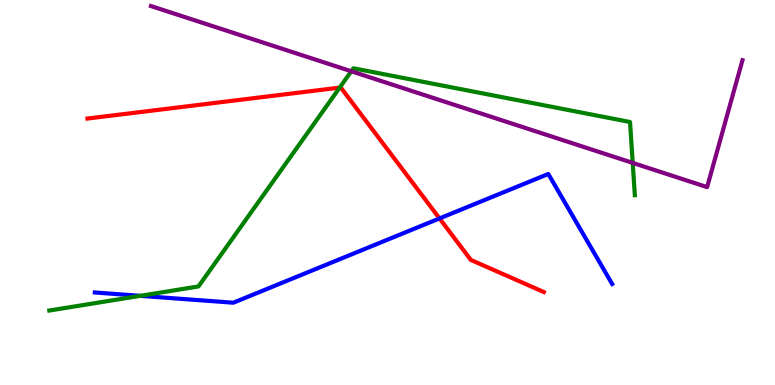[{'lines': ['blue', 'red'], 'intersections': [{'x': 5.67, 'y': 4.33}]}, {'lines': ['green', 'red'], 'intersections': [{'x': 4.38, 'y': 7.72}]}, {'lines': ['purple', 'red'], 'intersections': []}, {'lines': ['blue', 'green'], 'intersections': [{'x': 1.81, 'y': 2.32}]}, {'lines': ['blue', 'purple'], 'intersections': []}, {'lines': ['green', 'purple'], 'intersections': [{'x': 4.53, 'y': 8.15}, {'x': 8.16, 'y': 5.77}]}]